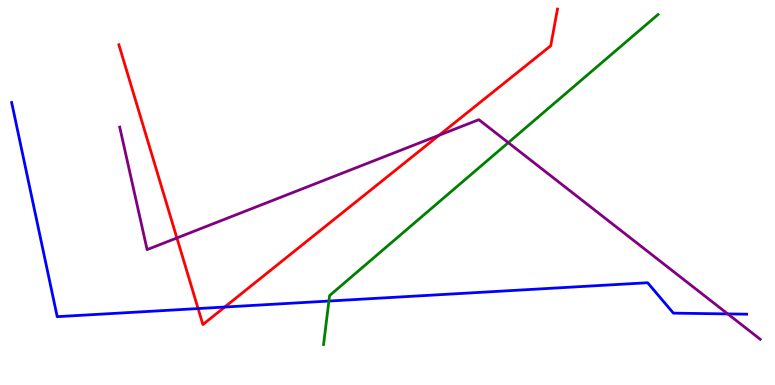[{'lines': ['blue', 'red'], 'intersections': [{'x': 2.56, 'y': 1.99}, {'x': 2.9, 'y': 2.02}]}, {'lines': ['green', 'red'], 'intersections': []}, {'lines': ['purple', 'red'], 'intersections': [{'x': 2.28, 'y': 3.82}, {'x': 5.67, 'y': 6.49}]}, {'lines': ['blue', 'green'], 'intersections': [{'x': 4.24, 'y': 2.18}]}, {'lines': ['blue', 'purple'], 'intersections': [{'x': 9.39, 'y': 1.85}]}, {'lines': ['green', 'purple'], 'intersections': [{'x': 6.56, 'y': 6.29}]}]